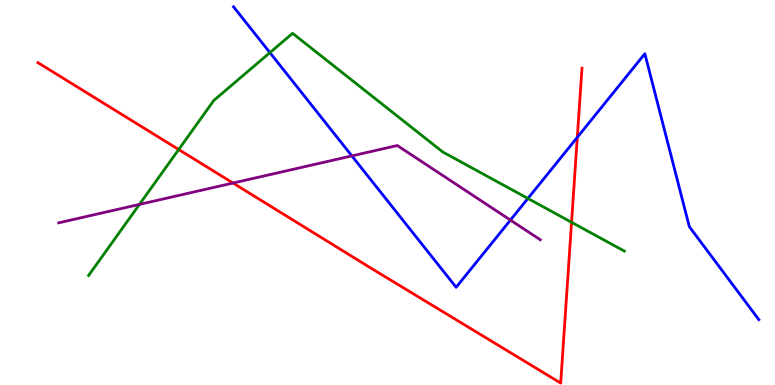[{'lines': ['blue', 'red'], 'intersections': [{'x': 7.45, 'y': 6.43}]}, {'lines': ['green', 'red'], 'intersections': [{'x': 2.31, 'y': 6.12}, {'x': 7.37, 'y': 4.23}]}, {'lines': ['purple', 'red'], 'intersections': [{'x': 3.01, 'y': 5.25}]}, {'lines': ['blue', 'green'], 'intersections': [{'x': 3.48, 'y': 8.63}, {'x': 6.81, 'y': 4.85}]}, {'lines': ['blue', 'purple'], 'intersections': [{'x': 4.54, 'y': 5.95}, {'x': 6.59, 'y': 4.28}]}, {'lines': ['green', 'purple'], 'intersections': [{'x': 1.8, 'y': 4.69}]}]